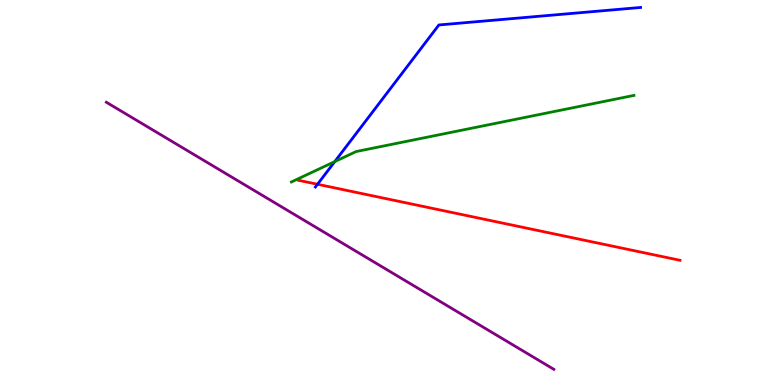[{'lines': ['blue', 'red'], 'intersections': [{'x': 4.1, 'y': 5.21}]}, {'lines': ['green', 'red'], 'intersections': []}, {'lines': ['purple', 'red'], 'intersections': []}, {'lines': ['blue', 'green'], 'intersections': [{'x': 4.32, 'y': 5.8}]}, {'lines': ['blue', 'purple'], 'intersections': []}, {'lines': ['green', 'purple'], 'intersections': []}]